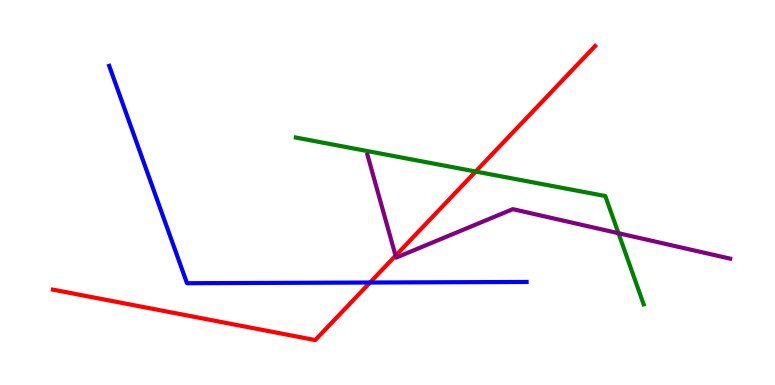[{'lines': ['blue', 'red'], 'intersections': [{'x': 4.77, 'y': 2.66}]}, {'lines': ['green', 'red'], 'intersections': [{'x': 6.14, 'y': 5.54}]}, {'lines': ['purple', 'red'], 'intersections': [{'x': 5.1, 'y': 3.36}]}, {'lines': ['blue', 'green'], 'intersections': []}, {'lines': ['blue', 'purple'], 'intersections': []}, {'lines': ['green', 'purple'], 'intersections': [{'x': 7.98, 'y': 3.94}]}]